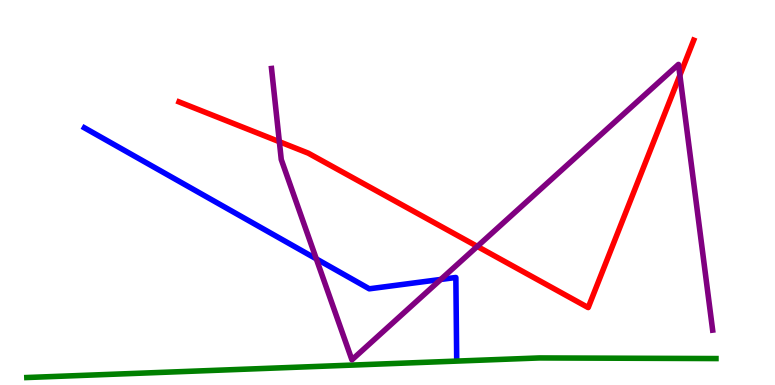[{'lines': ['blue', 'red'], 'intersections': []}, {'lines': ['green', 'red'], 'intersections': []}, {'lines': ['purple', 'red'], 'intersections': [{'x': 3.6, 'y': 6.32}, {'x': 6.16, 'y': 3.6}, {'x': 8.77, 'y': 8.05}]}, {'lines': ['blue', 'green'], 'intersections': []}, {'lines': ['blue', 'purple'], 'intersections': [{'x': 4.08, 'y': 3.28}, {'x': 5.69, 'y': 2.74}]}, {'lines': ['green', 'purple'], 'intersections': []}]